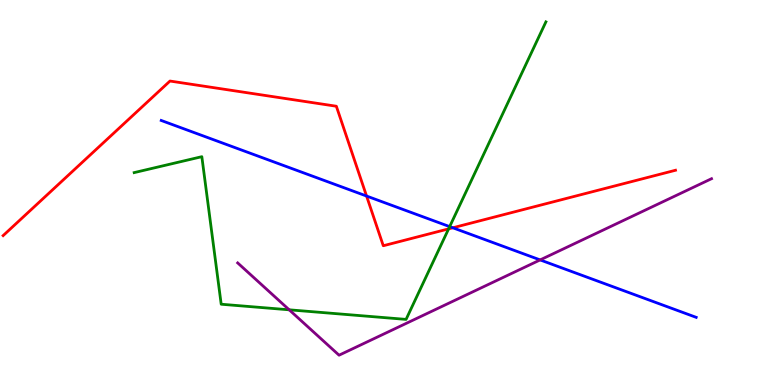[{'lines': ['blue', 'red'], 'intersections': [{'x': 4.73, 'y': 4.91}, {'x': 5.84, 'y': 4.08}]}, {'lines': ['green', 'red'], 'intersections': [{'x': 5.79, 'y': 4.06}]}, {'lines': ['purple', 'red'], 'intersections': []}, {'lines': ['blue', 'green'], 'intersections': [{'x': 5.8, 'y': 4.11}]}, {'lines': ['blue', 'purple'], 'intersections': [{'x': 6.97, 'y': 3.25}]}, {'lines': ['green', 'purple'], 'intersections': [{'x': 3.73, 'y': 1.95}]}]